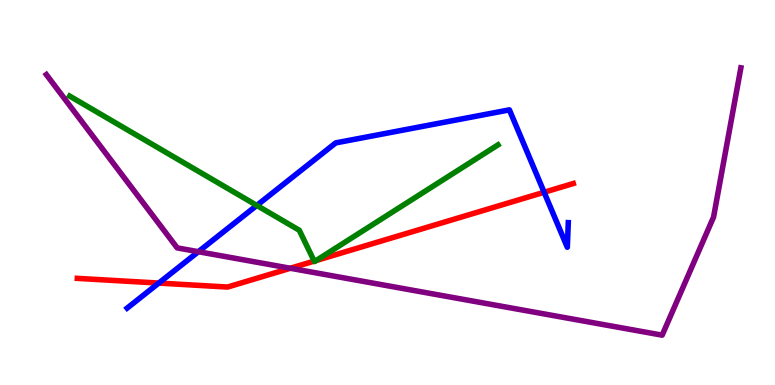[{'lines': ['blue', 'red'], 'intersections': [{'x': 2.05, 'y': 2.65}, {'x': 7.02, 'y': 5.01}]}, {'lines': ['green', 'red'], 'intersections': [{'x': 4.05, 'y': 3.22}, {'x': 4.08, 'y': 3.23}]}, {'lines': ['purple', 'red'], 'intersections': [{'x': 3.75, 'y': 3.03}]}, {'lines': ['blue', 'green'], 'intersections': [{'x': 3.31, 'y': 4.66}]}, {'lines': ['blue', 'purple'], 'intersections': [{'x': 2.56, 'y': 3.46}]}, {'lines': ['green', 'purple'], 'intersections': []}]